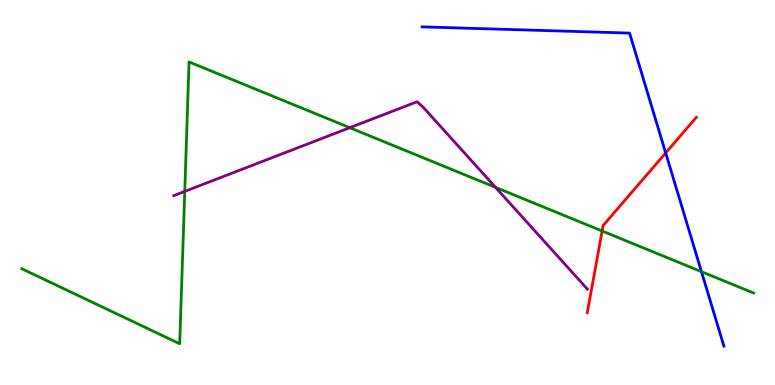[{'lines': ['blue', 'red'], 'intersections': [{'x': 8.59, 'y': 6.03}]}, {'lines': ['green', 'red'], 'intersections': [{'x': 7.77, 'y': 4.0}]}, {'lines': ['purple', 'red'], 'intersections': []}, {'lines': ['blue', 'green'], 'intersections': [{'x': 9.05, 'y': 2.94}]}, {'lines': ['blue', 'purple'], 'intersections': []}, {'lines': ['green', 'purple'], 'intersections': [{'x': 2.38, 'y': 5.03}, {'x': 4.51, 'y': 6.68}, {'x': 6.39, 'y': 5.13}]}]